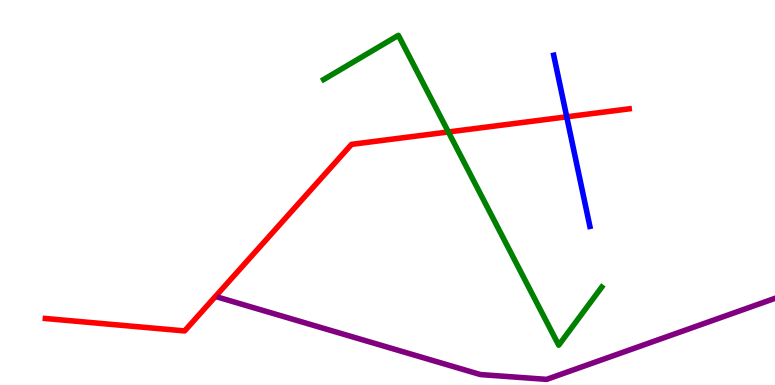[{'lines': ['blue', 'red'], 'intersections': [{'x': 7.31, 'y': 6.97}]}, {'lines': ['green', 'red'], 'intersections': [{'x': 5.79, 'y': 6.57}]}, {'lines': ['purple', 'red'], 'intersections': []}, {'lines': ['blue', 'green'], 'intersections': []}, {'lines': ['blue', 'purple'], 'intersections': []}, {'lines': ['green', 'purple'], 'intersections': []}]